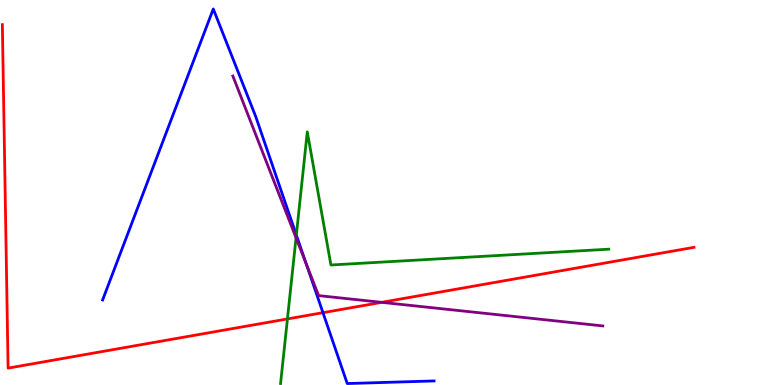[{'lines': ['blue', 'red'], 'intersections': [{'x': 4.17, 'y': 1.88}]}, {'lines': ['green', 'red'], 'intersections': [{'x': 3.71, 'y': 1.72}]}, {'lines': ['purple', 'red'], 'intersections': [{'x': 4.92, 'y': 2.15}]}, {'lines': ['blue', 'green'], 'intersections': [{'x': 3.82, 'y': 3.9}]}, {'lines': ['blue', 'purple'], 'intersections': [{'x': 3.95, 'y': 3.15}]}, {'lines': ['green', 'purple'], 'intersections': [{'x': 3.82, 'y': 3.82}]}]